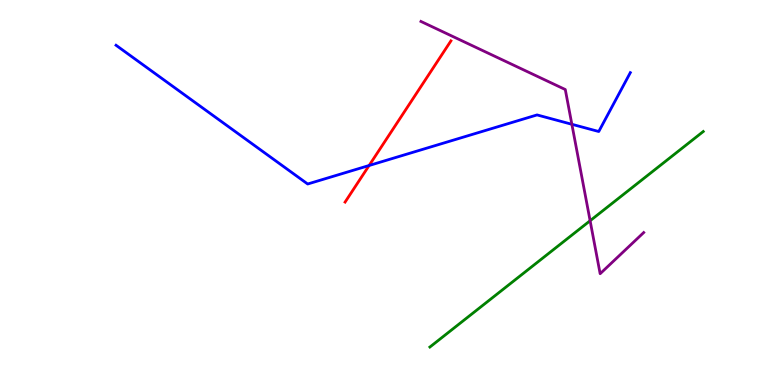[{'lines': ['blue', 'red'], 'intersections': [{'x': 4.76, 'y': 5.7}]}, {'lines': ['green', 'red'], 'intersections': []}, {'lines': ['purple', 'red'], 'intersections': []}, {'lines': ['blue', 'green'], 'intersections': []}, {'lines': ['blue', 'purple'], 'intersections': [{'x': 7.38, 'y': 6.77}]}, {'lines': ['green', 'purple'], 'intersections': [{'x': 7.61, 'y': 4.27}]}]